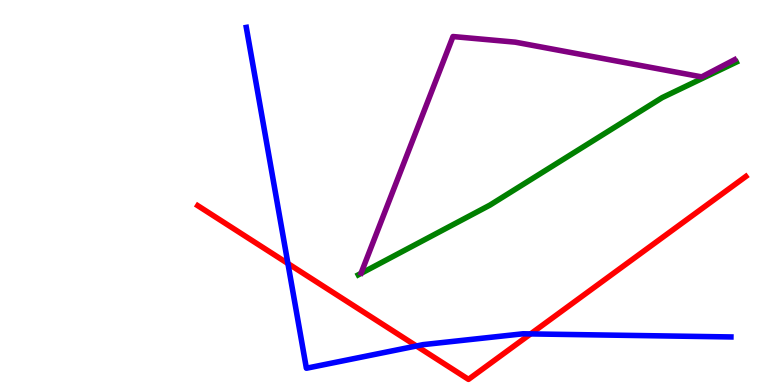[{'lines': ['blue', 'red'], 'intersections': [{'x': 3.72, 'y': 3.16}, {'x': 5.37, 'y': 1.01}, {'x': 6.85, 'y': 1.33}]}, {'lines': ['green', 'red'], 'intersections': []}, {'lines': ['purple', 'red'], 'intersections': []}, {'lines': ['blue', 'green'], 'intersections': []}, {'lines': ['blue', 'purple'], 'intersections': []}, {'lines': ['green', 'purple'], 'intersections': []}]